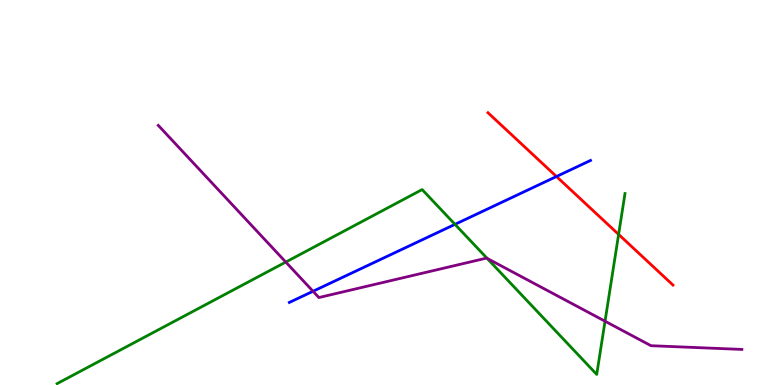[{'lines': ['blue', 'red'], 'intersections': [{'x': 7.18, 'y': 5.42}]}, {'lines': ['green', 'red'], 'intersections': [{'x': 7.98, 'y': 3.91}]}, {'lines': ['purple', 'red'], 'intersections': []}, {'lines': ['blue', 'green'], 'intersections': [{'x': 5.87, 'y': 4.17}]}, {'lines': ['blue', 'purple'], 'intersections': [{'x': 4.04, 'y': 2.43}]}, {'lines': ['green', 'purple'], 'intersections': [{'x': 3.69, 'y': 3.19}, {'x': 6.29, 'y': 3.29}, {'x': 7.81, 'y': 1.66}]}]